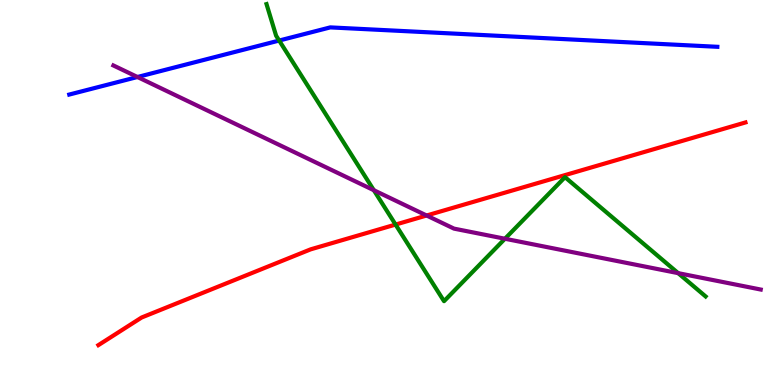[{'lines': ['blue', 'red'], 'intersections': []}, {'lines': ['green', 'red'], 'intersections': [{'x': 5.1, 'y': 4.17}]}, {'lines': ['purple', 'red'], 'intersections': [{'x': 5.5, 'y': 4.4}]}, {'lines': ['blue', 'green'], 'intersections': [{'x': 3.6, 'y': 8.95}]}, {'lines': ['blue', 'purple'], 'intersections': [{'x': 1.77, 'y': 8.0}]}, {'lines': ['green', 'purple'], 'intersections': [{'x': 4.82, 'y': 5.06}, {'x': 6.52, 'y': 3.8}, {'x': 8.75, 'y': 2.91}]}]